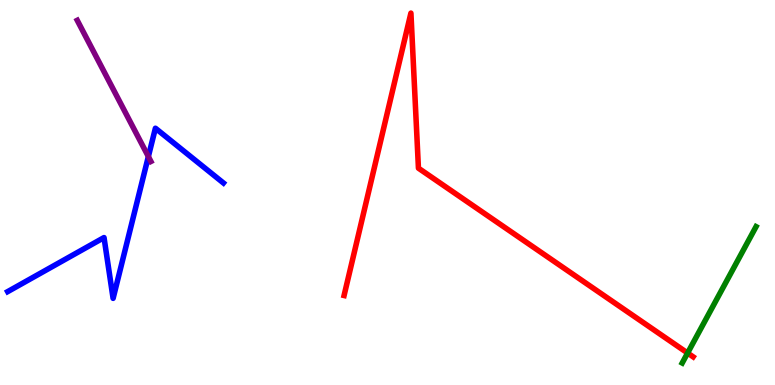[{'lines': ['blue', 'red'], 'intersections': []}, {'lines': ['green', 'red'], 'intersections': [{'x': 8.87, 'y': 0.83}]}, {'lines': ['purple', 'red'], 'intersections': []}, {'lines': ['blue', 'green'], 'intersections': []}, {'lines': ['blue', 'purple'], 'intersections': [{'x': 1.91, 'y': 5.93}]}, {'lines': ['green', 'purple'], 'intersections': []}]